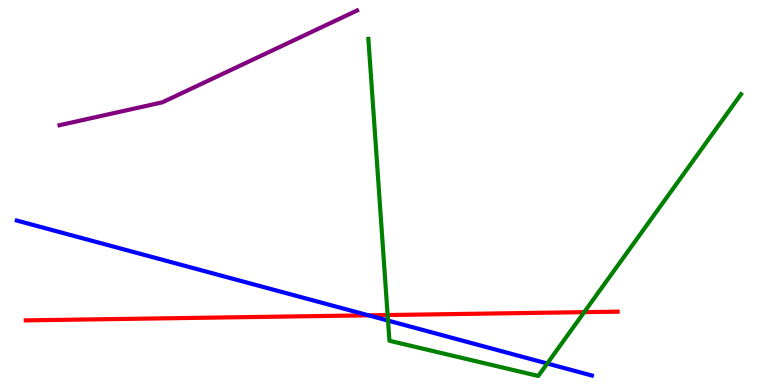[{'lines': ['blue', 'red'], 'intersections': [{'x': 4.76, 'y': 1.81}]}, {'lines': ['green', 'red'], 'intersections': [{'x': 5.0, 'y': 1.82}, {'x': 7.54, 'y': 1.89}]}, {'lines': ['purple', 'red'], 'intersections': []}, {'lines': ['blue', 'green'], 'intersections': [{'x': 5.01, 'y': 1.67}, {'x': 7.06, 'y': 0.559}]}, {'lines': ['blue', 'purple'], 'intersections': []}, {'lines': ['green', 'purple'], 'intersections': []}]